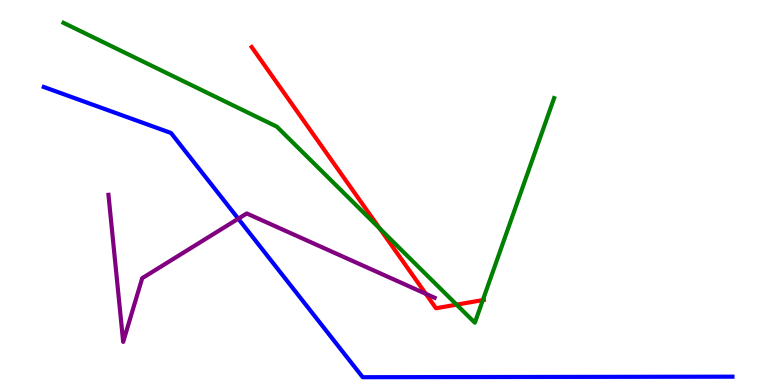[{'lines': ['blue', 'red'], 'intersections': []}, {'lines': ['green', 'red'], 'intersections': [{'x': 4.9, 'y': 4.06}, {'x': 5.89, 'y': 2.09}, {'x': 6.23, 'y': 2.21}]}, {'lines': ['purple', 'red'], 'intersections': [{'x': 5.49, 'y': 2.37}]}, {'lines': ['blue', 'green'], 'intersections': []}, {'lines': ['blue', 'purple'], 'intersections': [{'x': 3.07, 'y': 4.32}]}, {'lines': ['green', 'purple'], 'intersections': []}]